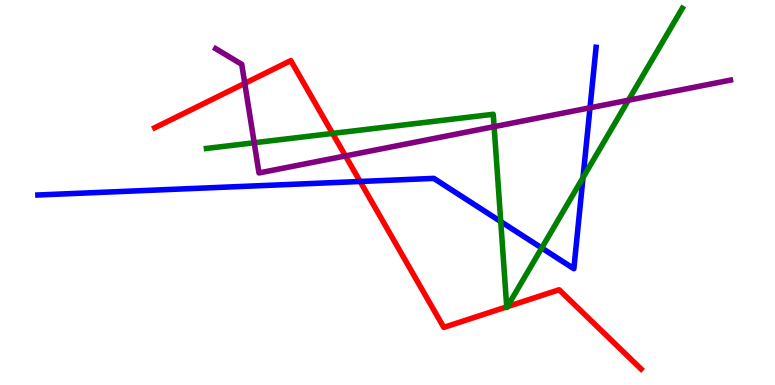[{'lines': ['blue', 'red'], 'intersections': [{'x': 4.65, 'y': 5.29}]}, {'lines': ['green', 'red'], 'intersections': [{'x': 4.29, 'y': 6.53}, {'x': 6.54, 'y': 2.03}, {'x': 6.55, 'y': 2.03}]}, {'lines': ['purple', 'red'], 'intersections': [{'x': 3.16, 'y': 7.84}, {'x': 4.46, 'y': 5.95}]}, {'lines': ['blue', 'green'], 'intersections': [{'x': 6.46, 'y': 4.25}, {'x': 6.99, 'y': 3.56}, {'x': 7.52, 'y': 5.39}]}, {'lines': ['blue', 'purple'], 'intersections': [{'x': 7.61, 'y': 7.2}]}, {'lines': ['green', 'purple'], 'intersections': [{'x': 3.28, 'y': 6.29}, {'x': 6.38, 'y': 6.71}, {'x': 8.11, 'y': 7.4}]}]